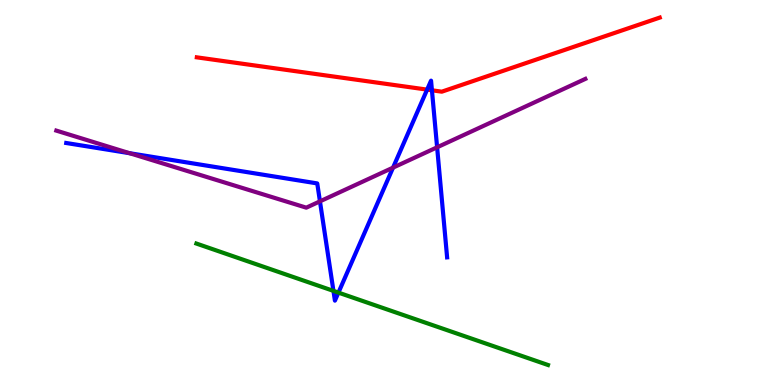[{'lines': ['blue', 'red'], 'intersections': [{'x': 5.51, 'y': 7.67}, {'x': 5.57, 'y': 7.65}]}, {'lines': ['green', 'red'], 'intersections': []}, {'lines': ['purple', 'red'], 'intersections': []}, {'lines': ['blue', 'green'], 'intersections': [{'x': 4.3, 'y': 2.44}, {'x': 4.37, 'y': 2.4}]}, {'lines': ['blue', 'purple'], 'intersections': [{'x': 1.67, 'y': 6.02}, {'x': 4.13, 'y': 4.77}, {'x': 5.07, 'y': 5.65}, {'x': 5.64, 'y': 6.17}]}, {'lines': ['green', 'purple'], 'intersections': []}]